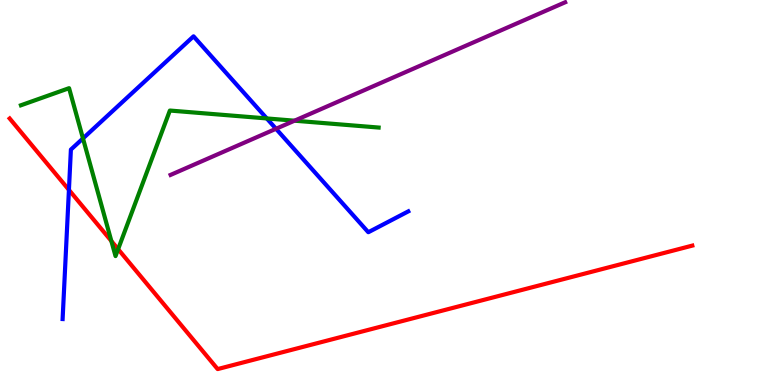[{'lines': ['blue', 'red'], 'intersections': [{'x': 0.889, 'y': 5.07}]}, {'lines': ['green', 'red'], 'intersections': [{'x': 1.44, 'y': 3.74}, {'x': 1.52, 'y': 3.53}]}, {'lines': ['purple', 'red'], 'intersections': []}, {'lines': ['blue', 'green'], 'intersections': [{'x': 1.07, 'y': 6.4}, {'x': 3.44, 'y': 6.92}]}, {'lines': ['blue', 'purple'], 'intersections': [{'x': 3.56, 'y': 6.66}]}, {'lines': ['green', 'purple'], 'intersections': [{'x': 3.8, 'y': 6.87}]}]